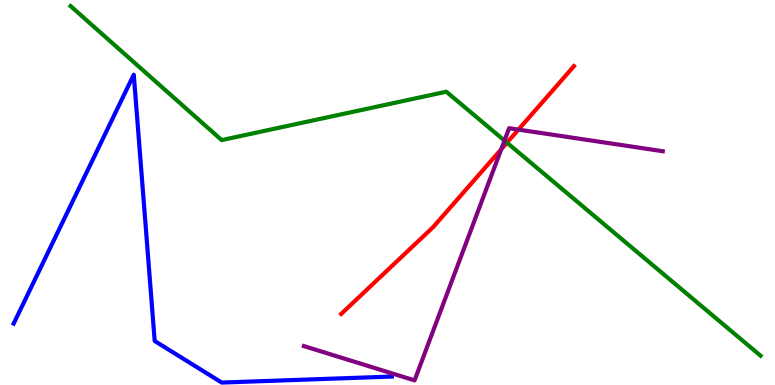[{'lines': ['blue', 'red'], 'intersections': []}, {'lines': ['green', 'red'], 'intersections': [{'x': 6.54, 'y': 6.29}]}, {'lines': ['purple', 'red'], 'intersections': [{'x': 6.47, 'y': 6.12}, {'x': 6.69, 'y': 6.63}]}, {'lines': ['blue', 'green'], 'intersections': []}, {'lines': ['blue', 'purple'], 'intersections': []}, {'lines': ['green', 'purple'], 'intersections': [{'x': 6.51, 'y': 6.35}]}]